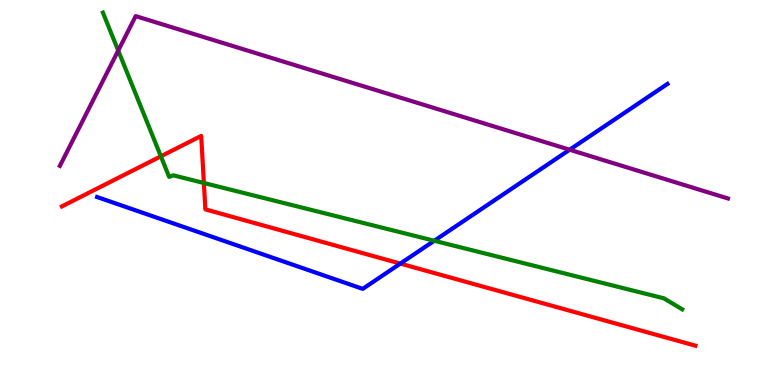[{'lines': ['blue', 'red'], 'intersections': [{'x': 5.17, 'y': 3.15}]}, {'lines': ['green', 'red'], 'intersections': [{'x': 2.08, 'y': 5.94}, {'x': 2.63, 'y': 5.25}]}, {'lines': ['purple', 'red'], 'intersections': []}, {'lines': ['blue', 'green'], 'intersections': [{'x': 5.6, 'y': 3.75}]}, {'lines': ['blue', 'purple'], 'intersections': [{'x': 7.35, 'y': 6.11}]}, {'lines': ['green', 'purple'], 'intersections': [{'x': 1.53, 'y': 8.69}]}]